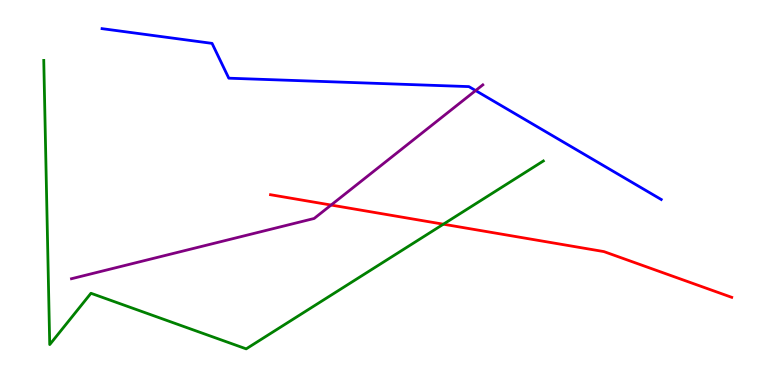[{'lines': ['blue', 'red'], 'intersections': []}, {'lines': ['green', 'red'], 'intersections': [{'x': 5.72, 'y': 4.18}]}, {'lines': ['purple', 'red'], 'intersections': [{'x': 4.27, 'y': 4.67}]}, {'lines': ['blue', 'green'], 'intersections': []}, {'lines': ['blue', 'purple'], 'intersections': [{'x': 6.14, 'y': 7.65}]}, {'lines': ['green', 'purple'], 'intersections': []}]